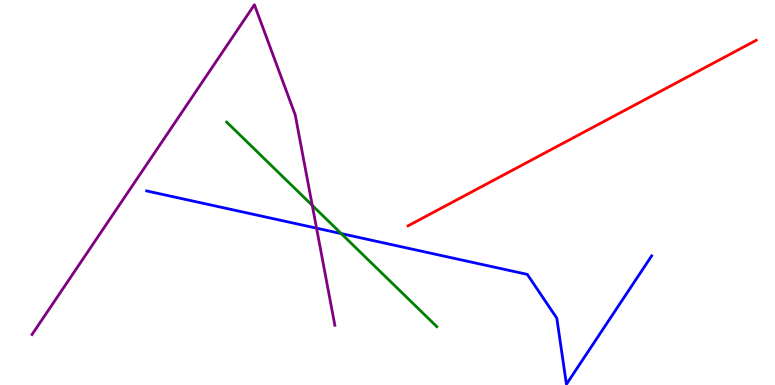[{'lines': ['blue', 'red'], 'intersections': []}, {'lines': ['green', 'red'], 'intersections': []}, {'lines': ['purple', 'red'], 'intersections': []}, {'lines': ['blue', 'green'], 'intersections': [{'x': 4.4, 'y': 3.93}]}, {'lines': ['blue', 'purple'], 'intersections': [{'x': 4.08, 'y': 4.07}]}, {'lines': ['green', 'purple'], 'intersections': [{'x': 4.03, 'y': 4.67}]}]